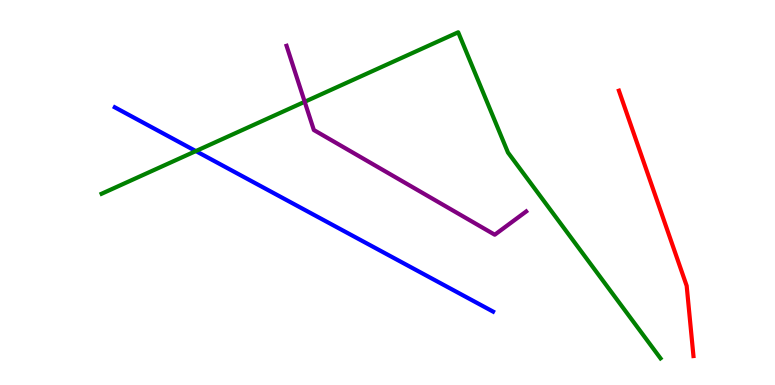[{'lines': ['blue', 'red'], 'intersections': []}, {'lines': ['green', 'red'], 'intersections': []}, {'lines': ['purple', 'red'], 'intersections': []}, {'lines': ['blue', 'green'], 'intersections': [{'x': 2.53, 'y': 6.08}]}, {'lines': ['blue', 'purple'], 'intersections': []}, {'lines': ['green', 'purple'], 'intersections': [{'x': 3.93, 'y': 7.36}]}]